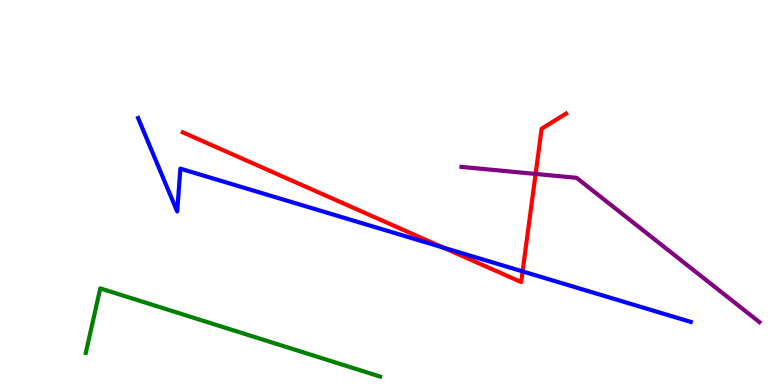[{'lines': ['blue', 'red'], 'intersections': [{'x': 5.72, 'y': 3.57}, {'x': 6.74, 'y': 2.95}]}, {'lines': ['green', 'red'], 'intersections': []}, {'lines': ['purple', 'red'], 'intersections': [{'x': 6.91, 'y': 5.48}]}, {'lines': ['blue', 'green'], 'intersections': []}, {'lines': ['blue', 'purple'], 'intersections': []}, {'lines': ['green', 'purple'], 'intersections': []}]